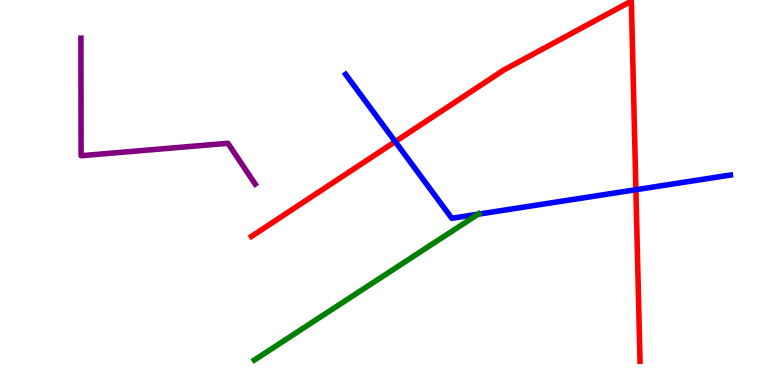[{'lines': ['blue', 'red'], 'intersections': [{'x': 5.1, 'y': 6.32}, {'x': 8.21, 'y': 5.07}]}, {'lines': ['green', 'red'], 'intersections': []}, {'lines': ['purple', 'red'], 'intersections': []}, {'lines': ['blue', 'green'], 'intersections': [{'x': 6.17, 'y': 4.44}]}, {'lines': ['blue', 'purple'], 'intersections': []}, {'lines': ['green', 'purple'], 'intersections': []}]